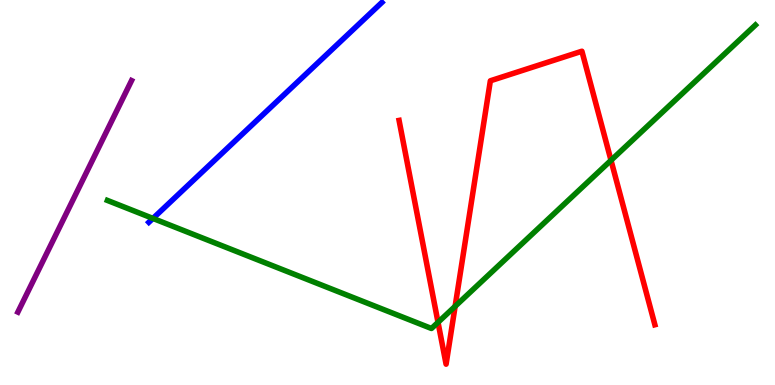[{'lines': ['blue', 'red'], 'intersections': []}, {'lines': ['green', 'red'], 'intersections': [{'x': 5.65, 'y': 1.63}, {'x': 5.87, 'y': 2.04}, {'x': 7.88, 'y': 5.84}]}, {'lines': ['purple', 'red'], 'intersections': []}, {'lines': ['blue', 'green'], 'intersections': [{'x': 1.97, 'y': 4.33}]}, {'lines': ['blue', 'purple'], 'intersections': []}, {'lines': ['green', 'purple'], 'intersections': []}]